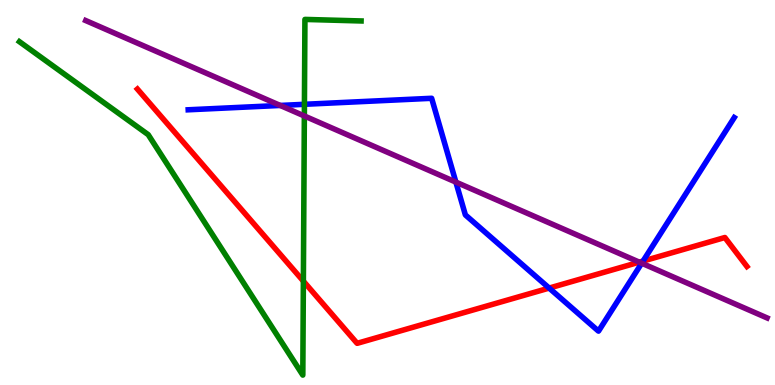[{'lines': ['blue', 'red'], 'intersections': [{'x': 7.09, 'y': 2.52}, {'x': 8.3, 'y': 3.22}]}, {'lines': ['green', 'red'], 'intersections': [{'x': 3.91, 'y': 2.7}]}, {'lines': ['purple', 'red'], 'intersections': [{'x': 8.25, 'y': 3.19}]}, {'lines': ['blue', 'green'], 'intersections': [{'x': 3.93, 'y': 7.29}]}, {'lines': ['blue', 'purple'], 'intersections': [{'x': 3.62, 'y': 7.26}, {'x': 5.88, 'y': 5.27}, {'x': 8.28, 'y': 3.16}]}, {'lines': ['green', 'purple'], 'intersections': [{'x': 3.93, 'y': 6.99}]}]